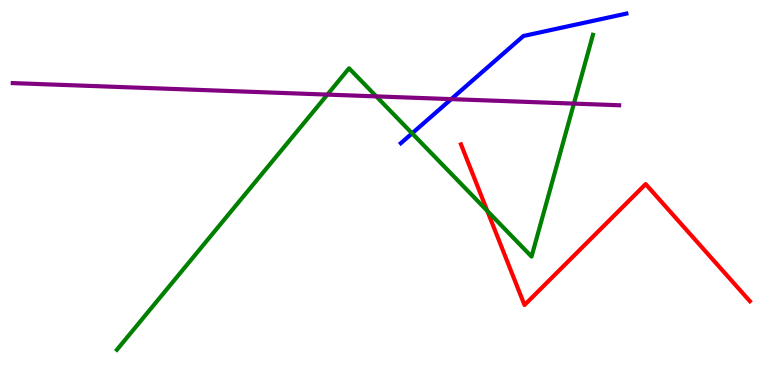[{'lines': ['blue', 'red'], 'intersections': []}, {'lines': ['green', 'red'], 'intersections': [{'x': 6.29, 'y': 4.52}]}, {'lines': ['purple', 'red'], 'intersections': []}, {'lines': ['blue', 'green'], 'intersections': [{'x': 5.32, 'y': 6.54}]}, {'lines': ['blue', 'purple'], 'intersections': [{'x': 5.82, 'y': 7.43}]}, {'lines': ['green', 'purple'], 'intersections': [{'x': 4.22, 'y': 7.54}, {'x': 4.86, 'y': 7.5}, {'x': 7.41, 'y': 7.31}]}]